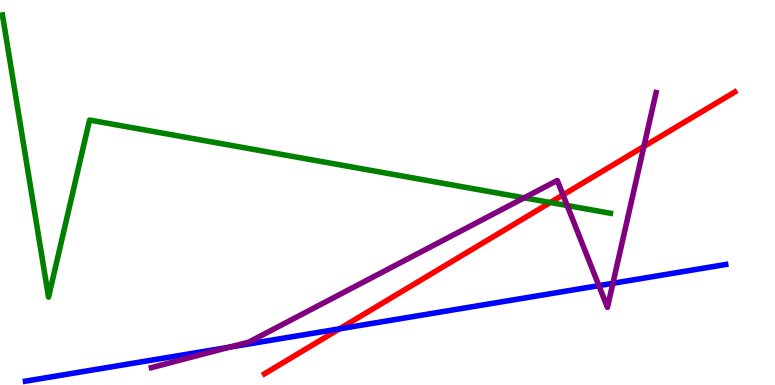[{'lines': ['blue', 'red'], 'intersections': [{'x': 4.38, 'y': 1.46}]}, {'lines': ['green', 'red'], 'intersections': [{'x': 7.1, 'y': 4.74}]}, {'lines': ['purple', 'red'], 'intersections': [{'x': 7.26, 'y': 4.94}, {'x': 8.31, 'y': 6.2}]}, {'lines': ['blue', 'green'], 'intersections': []}, {'lines': ['blue', 'purple'], 'intersections': [{'x': 2.96, 'y': 0.981}, {'x': 7.73, 'y': 2.58}, {'x': 7.91, 'y': 2.64}]}, {'lines': ['green', 'purple'], 'intersections': [{'x': 6.76, 'y': 4.86}, {'x': 7.32, 'y': 4.66}]}]